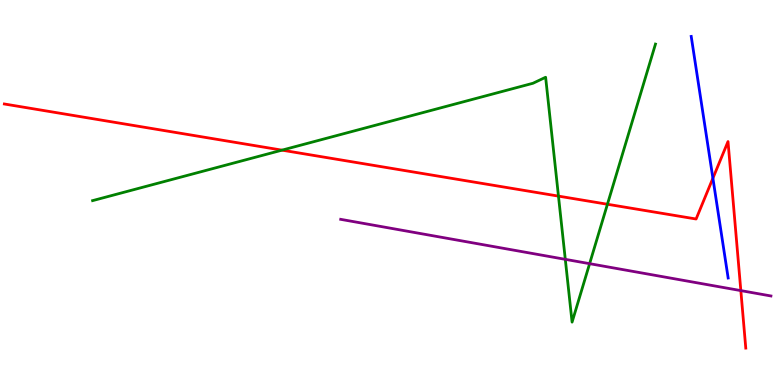[{'lines': ['blue', 'red'], 'intersections': [{'x': 9.2, 'y': 5.37}]}, {'lines': ['green', 'red'], 'intersections': [{'x': 3.64, 'y': 6.1}, {'x': 7.21, 'y': 4.91}, {'x': 7.84, 'y': 4.69}]}, {'lines': ['purple', 'red'], 'intersections': [{'x': 9.56, 'y': 2.45}]}, {'lines': ['blue', 'green'], 'intersections': []}, {'lines': ['blue', 'purple'], 'intersections': []}, {'lines': ['green', 'purple'], 'intersections': [{'x': 7.29, 'y': 3.26}, {'x': 7.61, 'y': 3.15}]}]